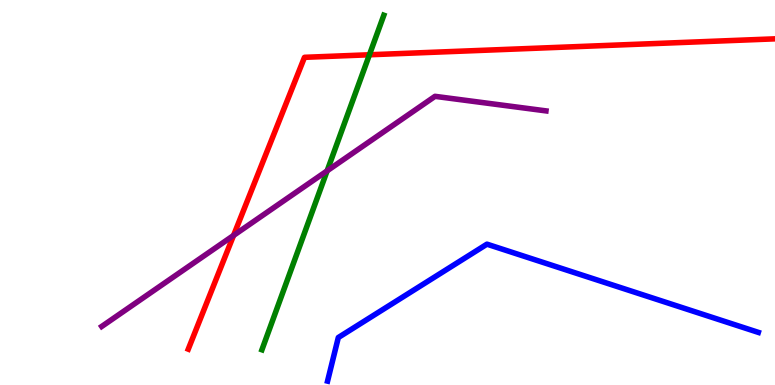[{'lines': ['blue', 'red'], 'intersections': []}, {'lines': ['green', 'red'], 'intersections': [{'x': 4.77, 'y': 8.58}]}, {'lines': ['purple', 'red'], 'intersections': [{'x': 3.01, 'y': 3.88}]}, {'lines': ['blue', 'green'], 'intersections': []}, {'lines': ['blue', 'purple'], 'intersections': []}, {'lines': ['green', 'purple'], 'intersections': [{'x': 4.22, 'y': 5.56}]}]